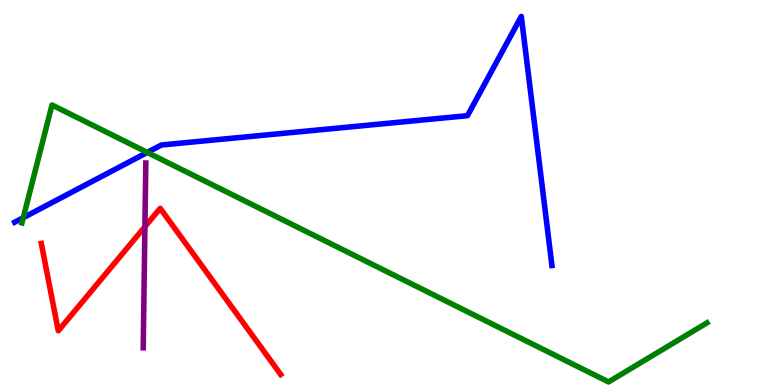[{'lines': ['blue', 'red'], 'intersections': []}, {'lines': ['green', 'red'], 'intersections': []}, {'lines': ['purple', 'red'], 'intersections': [{'x': 1.87, 'y': 4.11}]}, {'lines': ['blue', 'green'], 'intersections': [{'x': 0.3, 'y': 4.35}, {'x': 1.9, 'y': 6.04}]}, {'lines': ['blue', 'purple'], 'intersections': []}, {'lines': ['green', 'purple'], 'intersections': []}]